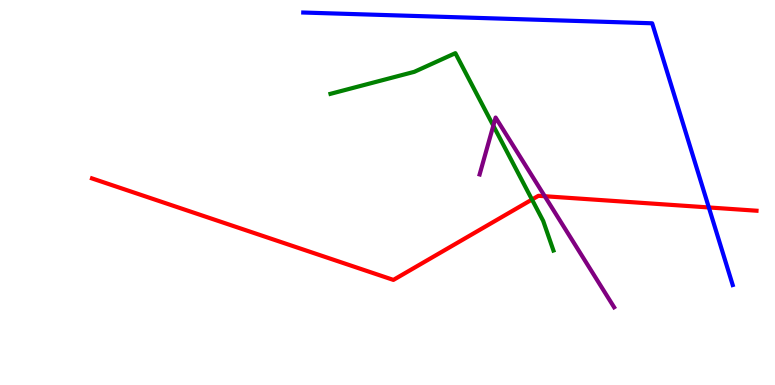[{'lines': ['blue', 'red'], 'intersections': [{'x': 9.15, 'y': 4.61}]}, {'lines': ['green', 'red'], 'intersections': [{'x': 6.86, 'y': 4.82}]}, {'lines': ['purple', 'red'], 'intersections': [{'x': 7.03, 'y': 4.9}]}, {'lines': ['blue', 'green'], 'intersections': []}, {'lines': ['blue', 'purple'], 'intersections': []}, {'lines': ['green', 'purple'], 'intersections': [{'x': 6.37, 'y': 6.74}]}]